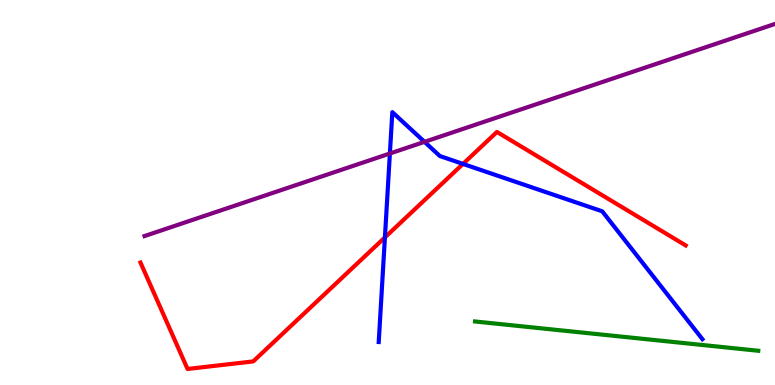[{'lines': ['blue', 'red'], 'intersections': [{'x': 4.97, 'y': 3.83}, {'x': 5.97, 'y': 5.74}]}, {'lines': ['green', 'red'], 'intersections': []}, {'lines': ['purple', 'red'], 'intersections': []}, {'lines': ['blue', 'green'], 'intersections': []}, {'lines': ['blue', 'purple'], 'intersections': [{'x': 5.03, 'y': 6.01}, {'x': 5.48, 'y': 6.32}]}, {'lines': ['green', 'purple'], 'intersections': []}]